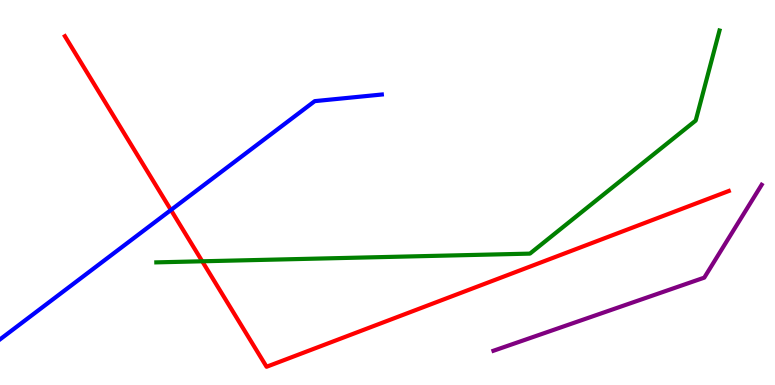[{'lines': ['blue', 'red'], 'intersections': [{'x': 2.21, 'y': 4.55}]}, {'lines': ['green', 'red'], 'intersections': [{'x': 2.61, 'y': 3.21}]}, {'lines': ['purple', 'red'], 'intersections': []}, {'lines': ['blue', 'green'], 'intersections': []}, {'lines': ['blue', 'purple'], 'intersections': []}, {'lines': ['green', 'purple'], 'intersections': []}]